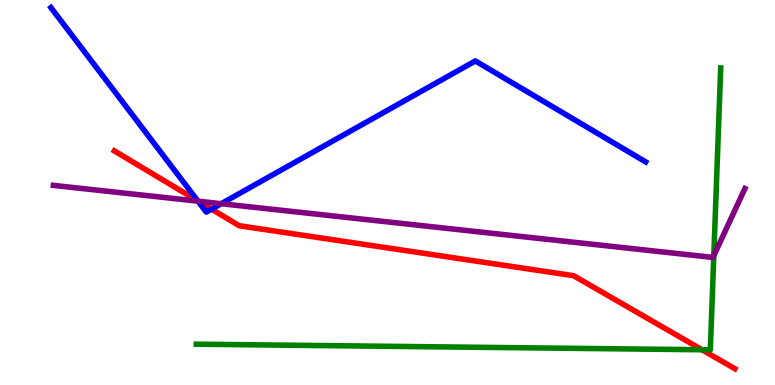[{'lines': ['blue', 'red'], 'intersections': [{'x': 2.55, 'y': 4.78}, {'x': 2.73, 'y': 4.57}]}, {'lines': ['green', 'red'], 'intersections': [{'x': 9.06, 'y': 0.916}]}, {'lines': ['purple', 'red'], 'intersections': [{'x': 2.56, 'y': 4.77}]}, {'lines': ['blue', 'green'], 'intersections': []}, {'lines': ['blue', 'purple'], 'intersections': [{'x': 2.55, 'y': 4.77}, {'x': 2.85, 'y': 4.71}]}, {'lines': ['green', 'purple'], 'intersections': [{'x': 9.21, 'y': 3.36}]}]